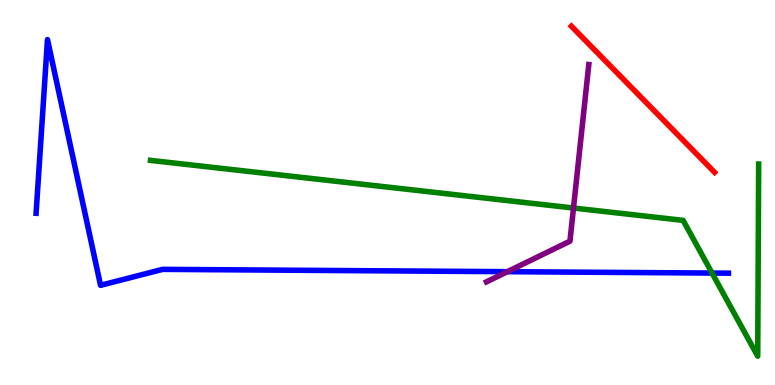[{'lines': ['blue', 'red'], 'intersections': []}, {'lines': ['green', 'red'], 'intersections': []}, {'lines': ['purple', 'red'], 'intersections': []}, {'lines': ['blue', 'green'], 'intersections': [{'x': 9.19, 'y': 2.91}]}, {'lines': ['blue', 'purple'], 'intersections': [{'x': 6.55, 'y': 2.94}]}, {'lines': ['green', 'purple'], 'intersections': [{'x': 7.4, 'y': 4.6}]}]